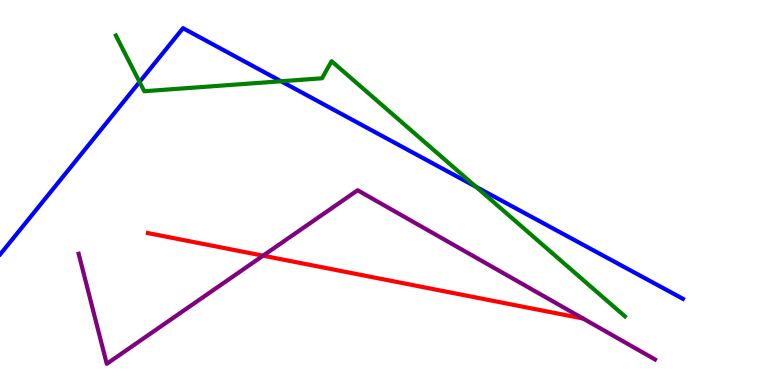[{'lines': ['blue', 'red'], 'intersections': []}, {'lines': ['green', 'red'], 'intersections': []}, {'lines': ['purple', 'red'], 'intersections': [{'x': 3.39, 'y': 3.36}]}, {'lines': ['blue', 'green'], 'intersections': [{'x': 1.8, 'y': 7.87}, {'x': 3.63, 'y': 7.89}, {'x': 6.14, 'y': 5.15}]}, {'lines': ['blue', 'purple'], 'intersections': []}, {'lines': ['green', 'purple'], 'intersections': []}]